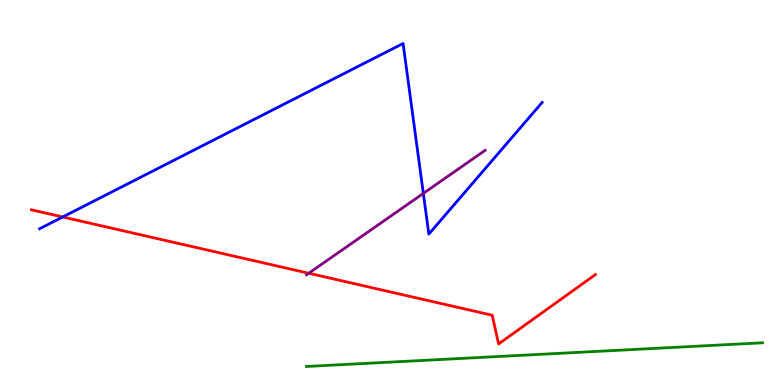[{'lines': ['blue', 'red'], 'intersections': [{'x': 0.809, 'y': 4.36}]}, {'lines': ['green', 'red'], 'intersections': []}, {'lines': ['purple', 'red'], 'intersections': [{'x': 3.98, 'y': 2.9}]}, {'lines': ['blue', 'green'], 'intersections': []}, {'lines': ['blue', 'purple'], 'intersections': [{'x': 5.46, 'y': 4.98}]}, {'lines': ['green', 'purple'], 'intersections': []}]